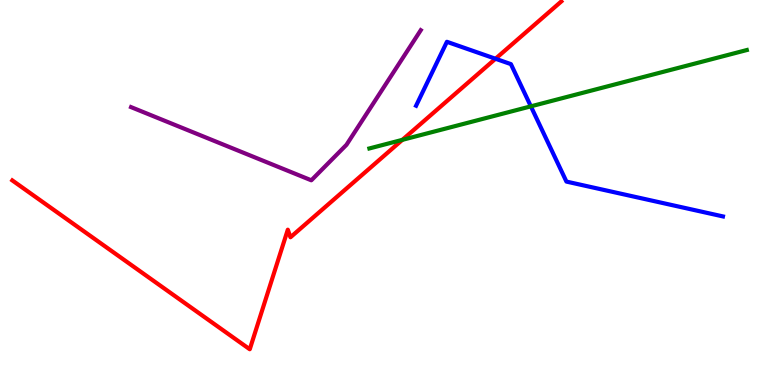[{'lines': ['blue', 'red'], 'intersections': [{'x': 6.39, 'y': 8.47}]}, {'lines': ['green', 'red'], 'intersections': [{'x': 5.19, 'y': 6.37}]}, {'lines': ['purple', 'red'], 'intersections': []}, {'lines': ['blue', 'green'], 'intersections': [{'x': 6.85, 'y': 7.24}]}, {'lines': ['blue', 'purple'], 'intersections': []}, {'lines': ['green', 'purple'], 'intersections': []}]